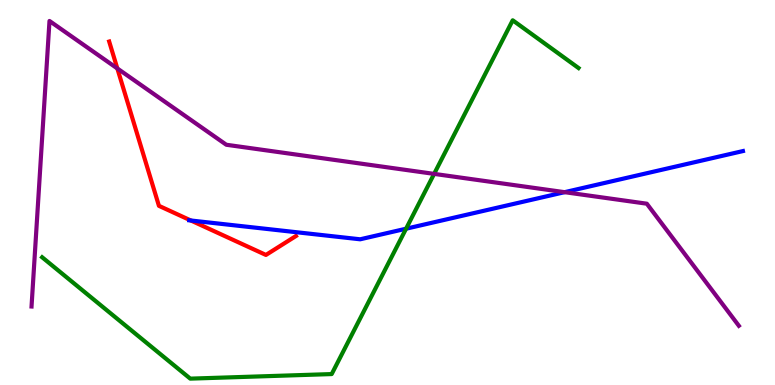[{'lines': ['blue', 'red'], 'intersections': [{'x': 2.46, 'y': 4.27}]}, {'lines': ['green', 'red'], 'intersections': []}, {'lines': ['purple', 'red'], 'intersections': [{'x': 1.51, 'y': 8.22}]}, {'lines': ['blue', 'green'], 'intersections': [{'x': 5.24, 'y': 4.06}]}, {'lines': ['blue', 'purple'], 'intersections': [{'x': 7.29, 'y': 5.01}]}, {'lines': ['green', 'purple'], 'intersections': [{'x': 5.6, 'y': 5.48}]}]